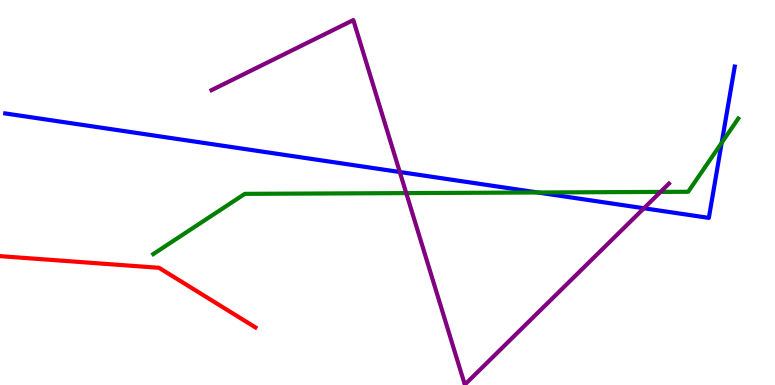[{'lines': ['blue', 'red'], 'intersections': []}, {'lines': ['green', 'red'], 'intersections': []}, {'lines': ['purple', 'red'], 'intersections': []}, {'lines': ['blue', 'green'], 'intersections': [{'x': 6.94, 'y': 5.0}, {'x': 9.31, 'y': 6.29}]}, {'lines': ['blue', 'purple'], 'intersections': [{'x': 5.16, 'y': 5.53}, {'x': 8.31, 'y': 4.59}]}, {'lines': ['green', 'purple'], 'intersections': [{'x': 5.24, 'y': 4.98}, {'x': 8.52, 'y': 5.02}]}]